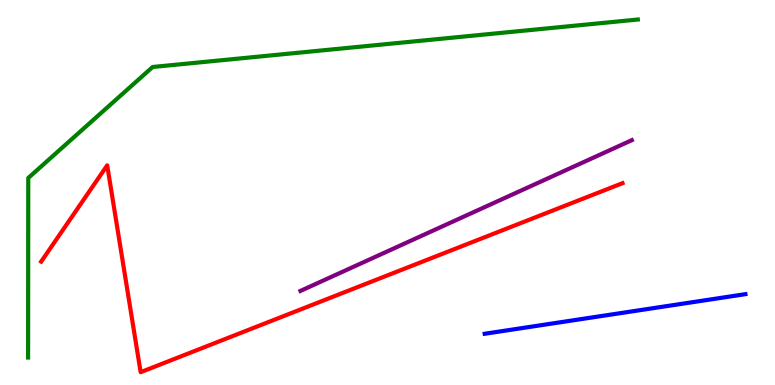[{'lines': ['blue', 'red'], 'intersections': []}, {'lines': ['green', 'red'], 'intersections': []}, {'lines': ['purple', 'red'], 'intersections': []}, {'lines': ['blue', 'green'], 'intersections': []}, {'lines': ['blue', 'purple'], 'intersections': []}, {'lines': ['green', 'purple'], 'intersections': []}]